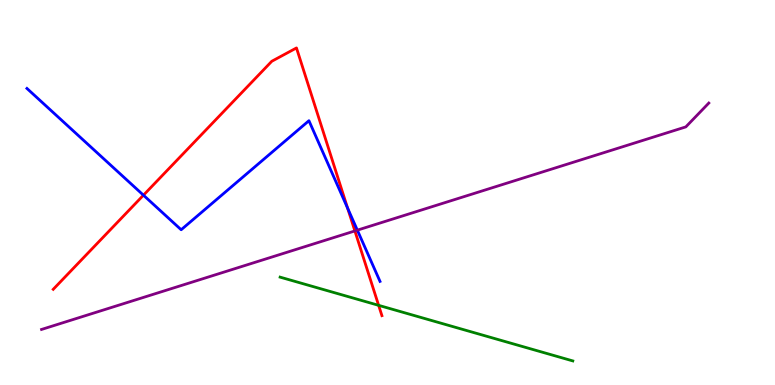[{'lines': ['blue', 'red'], 'intersections': [{'x': 1.85, 'y': 4.93}, {'x': 4.49, 'y': 4.59}]}, {'lines': ['green', 'red'], 'intersections': [{'x': 4.89, 'y': 2.07}]}, {'lines': ['purple', 'red'], 'intersections': [{'x': 4.58, 'y': 4.0}]}, {'lines': ['blue', 'green'], 'intersections': []}, {'lines': ['blue', 'purple'], 'intersections': [{'x': 4.61, 'y': 4.02}]}, {'lines': ['green', 'purple'], 'intersections': []}]